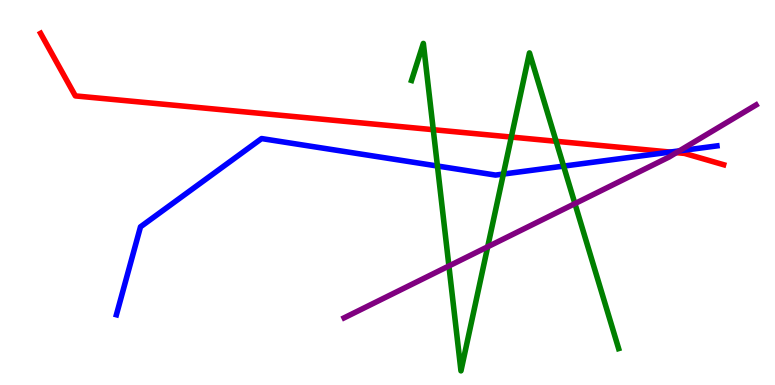[{'lines': ['blue', 'red'], 'intersections': [{'x': 8.65, 'y': 6.05}]}, {'lines': ['green', 'red'], 'intersections': [{'x': 5.59, 'y': 6.63}, {'x': 6.6, 'y': 6.44}, {'x': 7.18, 'y': 6.33}]}, {'lines': ['purple', 'red'], 'intersections': [{'x': 8.73, 'y': 6.04}]}, {'lines': ['blue', 'green'], 'intersections': [{'x': 5.64, 'y': 5.69}, {'x': 6.5, 'y': 5.48}, {'x': 7.27, 'y': 5.69}]}, {'lines': ['blue', 'purple'], 'intersections': [{'x': 8.77, 'y': 6.08}]}, {'lines': ['green', 'purple'], 'intersections': [{'x': 5.79, 'y': 3.09}, {'x': 6.29, 'y': 3.59}, {'x': 7.42, 'y': 4.71}]}]